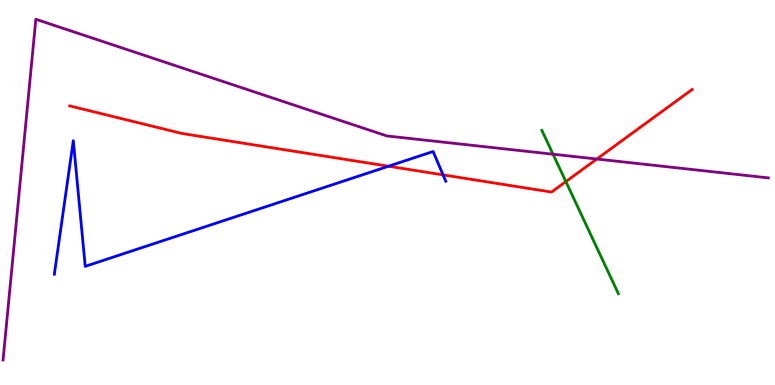[{'lines': ['blue', 'red'], 'intersections': [{'x': 5.01, 'y': 5.68}, {'x': 5.72, 'y': 5.46}]}, {'lines': ['green', 'red'], 'intersections': [{'x': 7.3, 'y': 5.28}]}, {'lines': ['purple', 'red'], 'intersections': [{'x': 7.7, 'y': 5.87}]}, {'lines': ['blue', 'green'], 'intersections': []}, {'lines': ['blue', 'purple'], 'intersections': []}, {'lines': ['green', 'purple'], 'intersections': [{'x': 7.14, 'y': 5.99}]}]